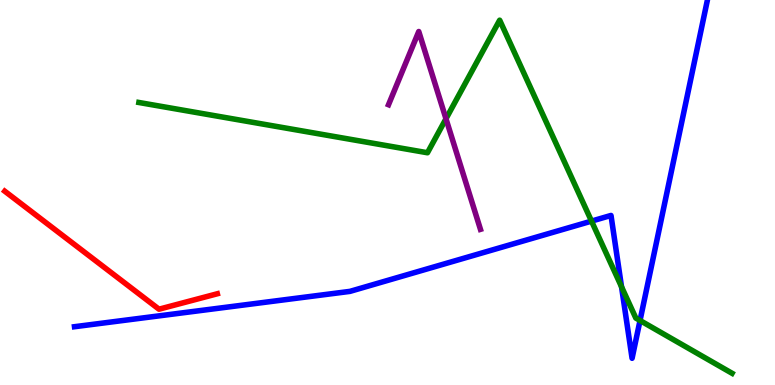[{'lines': ['blue', 'red'], 'intersections': []}, {'lines': ['green', 'red'], 'intersections': []}, {'lines': ['purple', 'red'], 'intersections': []}, {'lines': ['blue', 'green'], 'intersections': [{'x': 7.63, 'y': 4.26}, {'x': 8.02, 'y': 2.55}, {'x': 8.26, 'y': 1.68}]}, {'lines': ['blue', 'purple'], 'intersections': []}, {'lines': ['green', 'purple'], 'intersections': [{'x': 5.75, 'y': 6.91}]}]